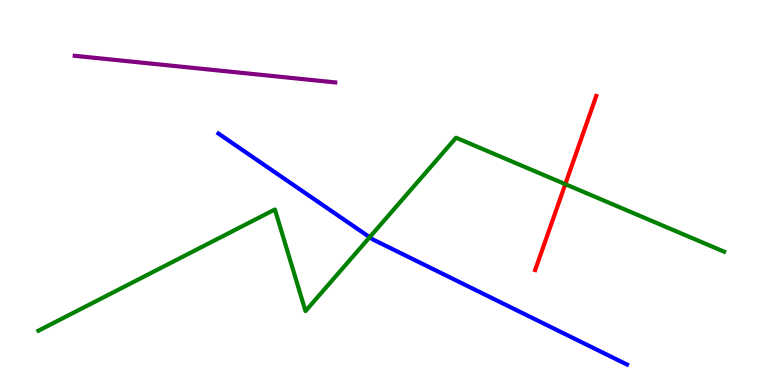[{'lines': ['blue', 'red'], 'intersections': []}, {'lines': ['green', 'red'], 'intersections': [{'x': 7.29, 'y': 5.22}]}, {'lines': ['purple', 'red'], 'intersections': []}, {'lines': ['blue', 'green'], 'intersections': [{'x': 4.77, 'y': 3.84}]}, {'lines': ['blue', 'purple'], 'intersections': []}, {'lines': ['green', 'purple'], 'intersections': []}]